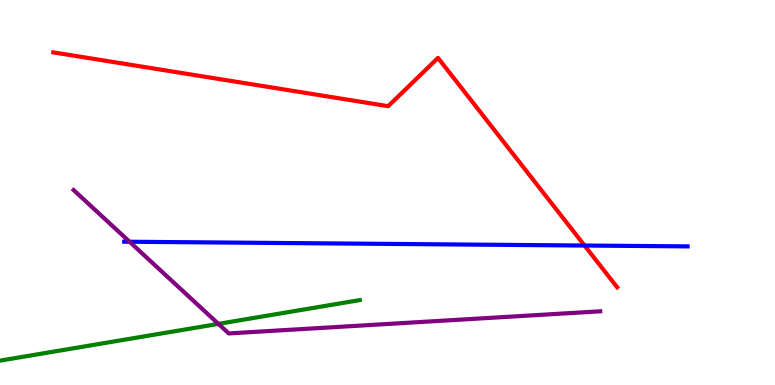[{'lines': ['blue', 'red'], 'intersections': [{'x': 7.54, 'y': 3.62}]}, {'lines': ['green', 'red'], 'intersections': []}, {'lines': ['purple', 'red'], 'intersections': []}, {'lines': ['blue', 'green'], 'intersections': []}, {'lines': ['blue', 'purple'], 'intersections': [{'x': 1.67, 'y': 3.72}]}, {'lines': ['green', 'purple'], 'intersections': [{'x': 2.82, 'y': 1.59}]}]